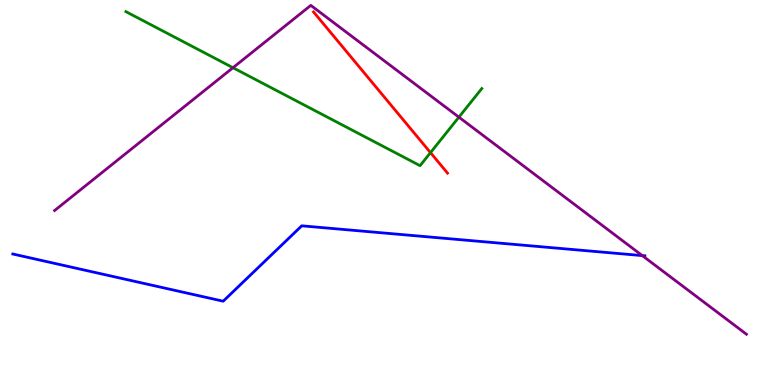[{'lines': ['blue', 'red'], 'intersections': []}, {'lines': ['green', 'red'], 'intersections': [{'x': 5.55, 'y': 6.04}]}, {'lines': ['purple', 'red'], 'intersections': []}, {'lines': ['blue', 'green'], 'intersections': []}, {'lines': ['blue', 'purple'], 'intersections': [{'x': 8.29, 'y': 3.36}]}, {'lines': ['green', 'purple'], 'intersections': [{'x': 3.01, 'y': 8.24}, {'x': 5.92, 'y': 6.96}]}]